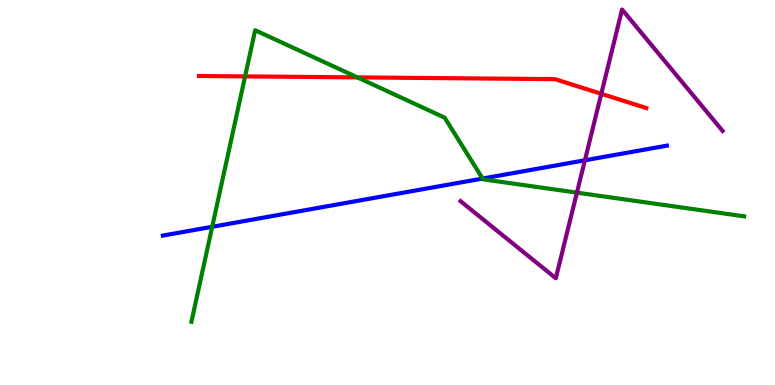[{'lines': ['blue', 'red'], 'intersections': []}, {'lines': ['green', 'red'], 'intersections': [{'x': 3.16, 'y': 8.02}, {'x': 4.61, 'y': 7.99}]}, {'lines': ['purple', 'red'], 'intersections': [{'x': 7.76, 'y': 7.56}]}, {'lines': ['blue', 'green'], 'intersections': [{'x': 2.74, 'y': 4.11}, {'x': 6.23, 'y': 5.36}]}, {'lines': ['blue', 'purple'], 'intersections': [{'x': 7.55, 'y': 5.84}]}, {'lines': ['green', 'purple'], 'intersections': [{'x': 7.44, 'y': 5.0}]}]